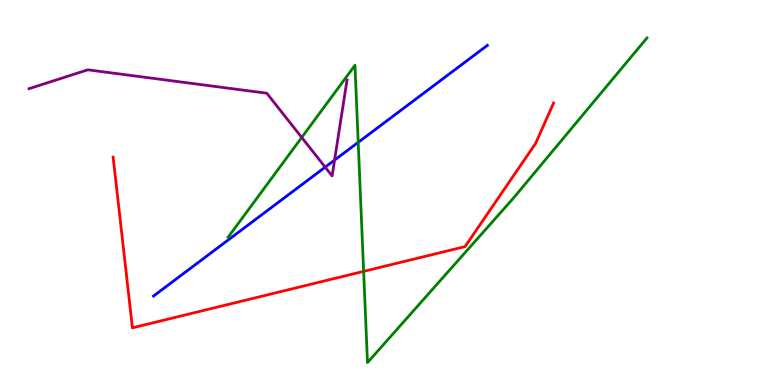[{'lines': ['blue', 'red'], 'intersections': []}, {'lines': ['green', 'red'], 'intersections': [{'x': 4.69, 'y': 2.95}]}, {'lines': ['purple', 'red'], 'intersections': []}, {'lines': ['blue', 'green'], 'intersections': [{'x': 4.62, 'y': 6.3}]}, {'lines': ['blue', 'purple'], 'intersections': [{'x': 4.2, 'y': 5.66}, {'x': 4.32, 'y': 5.84}]}, {'lines': ['green', 'purple'], 'intersections': [{'x': 3.89, 'y': 6.43}]}]